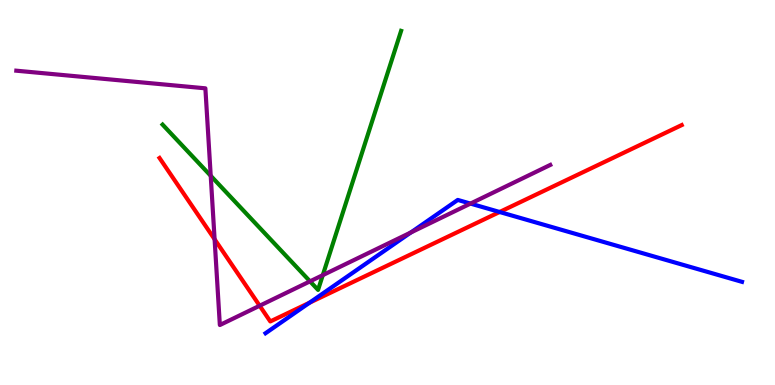[{'lines': ['blue', 'red'], 'intersections': [{'x': 3.99, 'y': 2.14}, {'x': 6.45, 'y': 4.49}]}, {'lines': ['green', 'red'], 'intersections': []}, {'lines': ['purple', 'red'], 'intersections': [{'x': 2.77, 'y': 3.79}, {'x': 3.35, 'y': 2.06}]}, {'lines': ['blue', 'green'], 'intersections': []}, {'lines': ['blue', 'purple'], 'intersections': [{'x': 5.3, 'y': 3.96}, {'x': 6.07, 'y': 4.71}]}, {'lines': ['green', 'purple'], 'intersections': [{'x': 2.72, 'y': 5.43}, {'x': 4.0, 'y': 2.69}, {'x': 4.16, 'y': 2.85}]}]